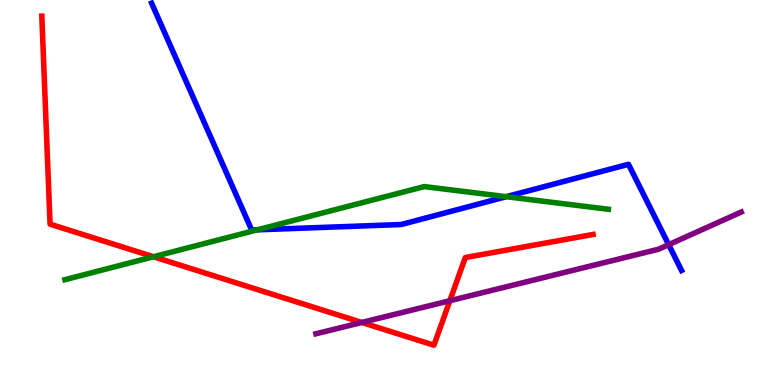[{'lines': ['blue', 'red'], 'intersections': []}, {'lines': ['green', 'red'], 'intersections': [{'x': 1.98, 'y': 3.33}]}, {'lines': ['purple', 'red'], 'intersections': [{'x': 4.67, 'y': 1.62}, {'x': 5.8, 'y': 2.19}]}, {'lines': ['blue', 'green'], 'intersections': [{'x': 3.32, 'y': 4.03}, {'x': 6.53, 'y': 4.89}]}, {'lines': ['blue', 'purple'], 'intersections': [{'x': 8.63, 'y': 3.65}]}, {'lines': ['green', 'purple'], 'intersections': []}]